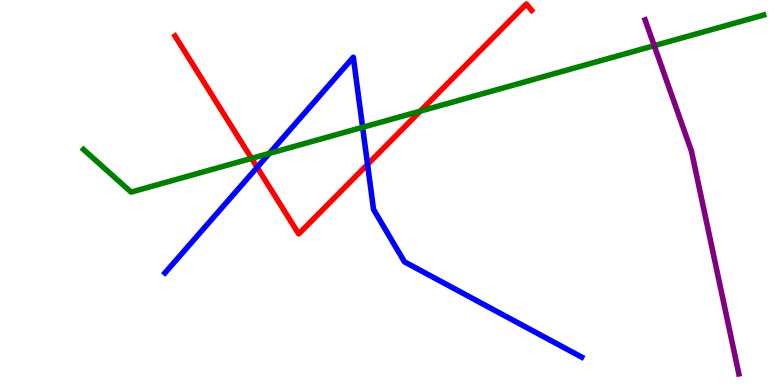[{'lines': ['blue', 'red'], 'intersections': [{'x': 3.32, 'y': 5.65}, {'x': 4.74, 'y': 5.73}]}, {'lines': ['green', 'red'], 'intersections': [{'x': 3.25, 'y': 5.89}, {'x': 5.42, 'y': 7.11}]}, {'lines': ['purple', 'red'], 'intersections': []}, {'lines': ['blue', 'green'], 'intersections': [{'x': 3.48, 'y': 6.02}, {'x': 4.68, 'y': 6.69}]}, {'lines': ['blue', 'purple'], 'intersections': []}, {'lines': ['green', 'purple'], 'intersections': [{'x': 8.44, 'y': 8.81}]}]